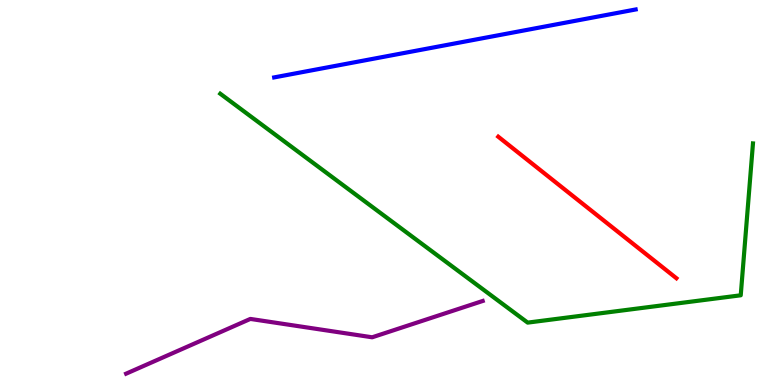[{'lines': ['blue', 'red'], 'intersections': []}, {'lines': ['green', 'red'], 'intersections': []}, {'lines': ['purple', 'red'], 'intersections': []}, {'lines': ['blue', 'green'], 'intersections': []}, {'lines': ['blue', 'purple'], 'intersections': []}, {'lines': ['green', 'purple'], 'intersections': []}]